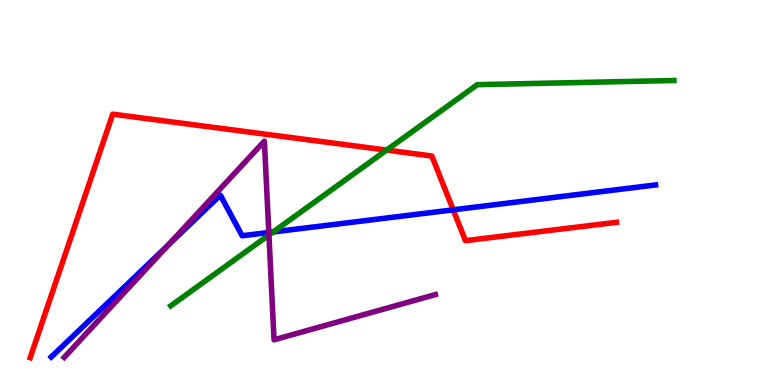[{'lines': ['blue', 'red'], 'intersections': [{'x': 5.85, 'y': 4.55}]}, {'lines': ['green', 'red'], 'intersections': [{'x': 4.99, 'y': 6.1}]}, {'lines': ['purple', 'red'], 'intersections': []}, {'lines': ['blue', 'green'], 'intersections': [{'x': 3.53, 'y': 3.98}]}, {'lines': ['blue', 'purple'], 'intersections': [{'x': 2.17, 'y': 3.63}, {'x': 3.47, 'y': 3.96}]}, {'lines': ['green', 'purple'], 'intersections': [{'x': 3.47, 'y': 3.9}]}]